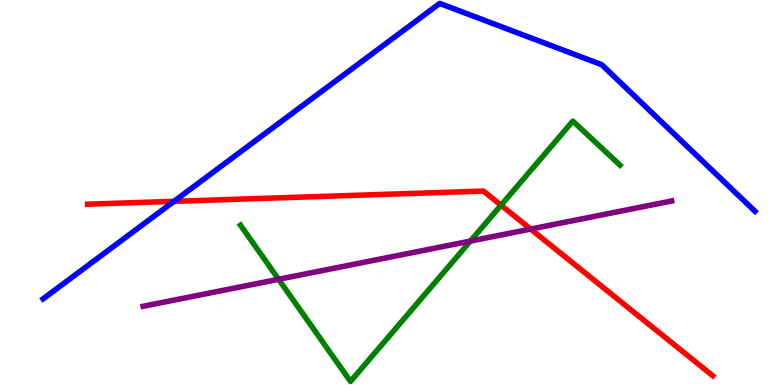[{'lines': ['blue', 'red'], 'intersections': [{'x': 2.25, 'y': 4.77}]}, {'lines': ['green', 'red'], 'intersections': [{'x': 6.46, 'y': 4.67}]}, {'lines': ['purple', 'red'], 'intersections': [{'x': 6.85, 'y': 4.05}]}, {'lines': ['blue', 'green'], 'intersections': []}, {'lines': ['blue', 'purple'], 'intersections': []}, {'lines': ['green', 'purple'], 'intersections': [{'x': 3.59, 'y': 2.75}, {'x': 6.07, 'y': 3.74}]}]